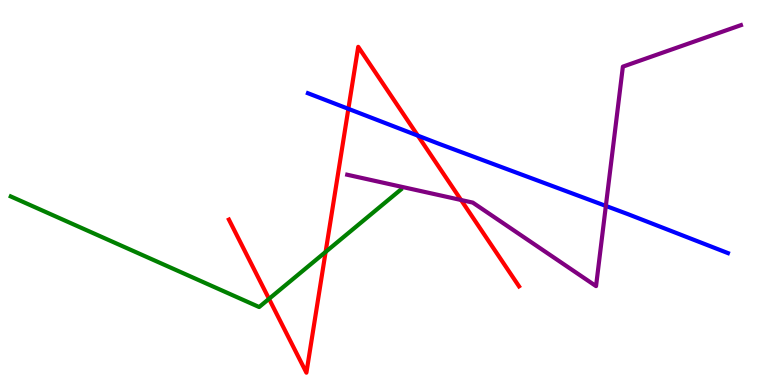[{'lines': ['blue', 'red'], 'intersections': [{'x': 4.5, 'y': 7.17}, {'x': 5.39, 'y': 6.48}]}, {'lines': ['green', 'red'], 'intersections': [{'x': 3.47, 'y': 2.24}, {'x': 4.2, 'y': 3.46}]}, {'lines': ['purple', 'red'], 'intersections': [{'x': 5.95, 'y': 4.81}]}, {'lines': ['blue', 'green'], 'intersections': []}, {'lines': ['blue', 'purple'], 'intersections': [{'x': 7.82, 'y': 4.65}]}, {'lines': ['green', 'purple'], 'intersections': []}]